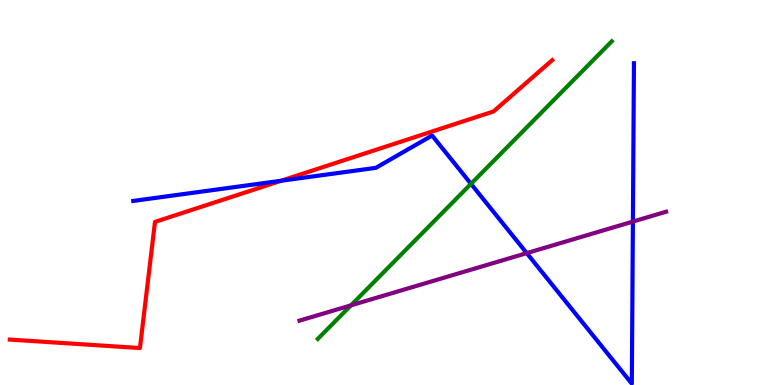[{'lines': ['blue', 'red'], 'intersections': [{'x': 3.63, 'y': 5.3}]}, {'lines': ['green', 'red'], 'intersections': []}, {'lines': ['purple', 'red'], 'intersections': []}, {'lines': ['blue', 'green'], 'intersections': [{'x': 6.08, 'y': 5.22}]}, {'lines': ['blue', 'purple'], 'intersections': [{'x': 6.8, 'y': 3.43}, {'x': 8.17, 'y': 4.24}]}, {'lines': ['green', 'purple'], 'intersections': [{'x': 4.53, 'y': 2.07}]}]